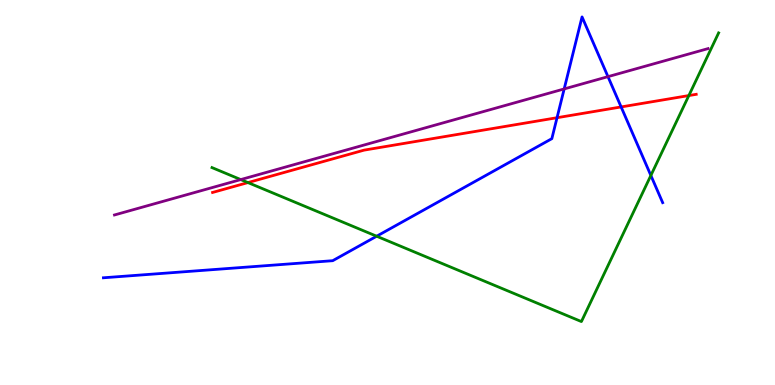[{'lines': ['blue', 'red'], 'intersections': [{'x': 7.19, 'y': 6.94}, {'x': 8.01, 'y': 7.22}]}, {'lines': ['green', 'red'], 'intersections': [{'x': 3.2, 'y': 5.26}, {'x': 8.89, 'y': 7.52}]}, {'lines': ['purple', 'red'], 'intersections': []}, {'lines': ['blue', 'green'], 'intersections': [{'x': 4.86, 'y': 3.86}, {'x': 8.4, 'y': 5.44}]}, {'lines': ['blue', 'purple'], 'intersections': [{'x': 7.28, 'y': 7.69}, {'x': 7.84, 'y': 8.01}]}, {'lines': ['green', 'purple'], 'intersections': [{'x': 3.11, 'y': 5.34}]}]